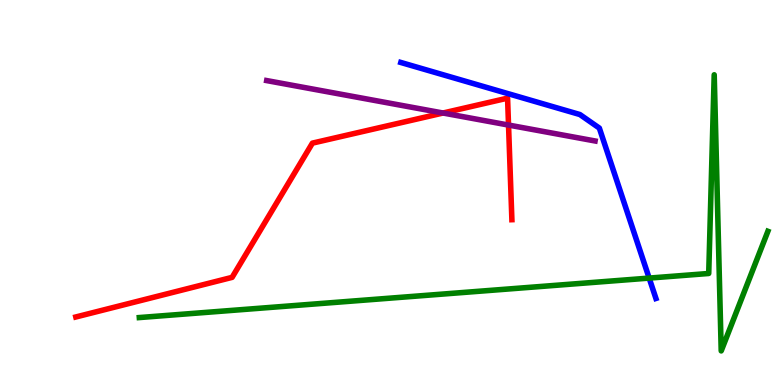[{'lines': ['blue', 'red'], 'intersections': []}, {'lines': ['green', 'red'], 'intersections': []}, {'lines': ['purple', 'red'], 'intersections': [{'x': 5.72, 'y': 7.06}, {'x': 6.56, 'y': 6.75}]}, {'lines': ['blue', 'green'], 'intersections': [{'x': 8.38, 'y': 2.78}]}, {'lines': ['blue', 'purple'], 'intersections': []}, {'lines': ['green', 'purple'], 'intersections': []}]